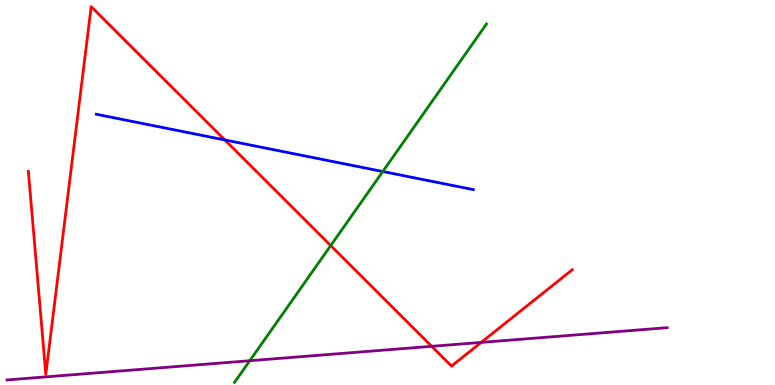[{'lines': ['blue', 'red'], 'intersections': [{'x': 2.9, 'y': 6.37}]}, {'lines': ['green', 'red'], 'intersections': [{'x': 4.27, 'y': 3.62}]}, {'lines': ['purple', 'red'], 'intersections': [{'x': 5.57, 'y': 1.0}, {'x': 6.21, 'y': 1.11}]}, {'lines': ['blue', 'green'], 'intersections': [{'x': 4.94, 'y': 5.55}]}, {'lines': ['blue', 'purple'], 'intersections': []}, {'lines': ['green', 'purple'], 'intersections': [{'x': 3.22, 'y': 0.63}]}]